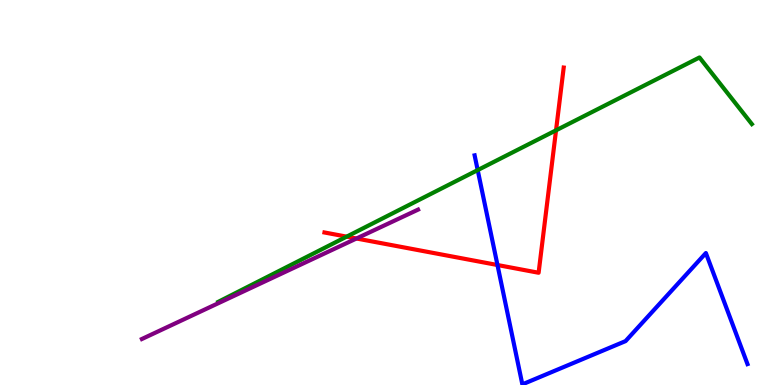[{'lines': ['blue', 'red'], 'intersections': [{'x': 6.42, 'y': 3.12}]}, {'lines': ['green', 'red'], 'intersections': [{'x': 4.47, 'y': 3.85}, {'x': 7.17, 'y': 6.62}]}, {'lines': ['purple', 'red'], 'intersections': [{'x': 4.6, 'y': 3.81}]}, {'lines': ['blue', 'green'], 'intersections': [{'x': 6.16, 'y': 5.58}]}, {'lines': ['blue', 'purple'], 'intersections': []}, {'lines': ['green', 'purple'], 'intersections': []}]